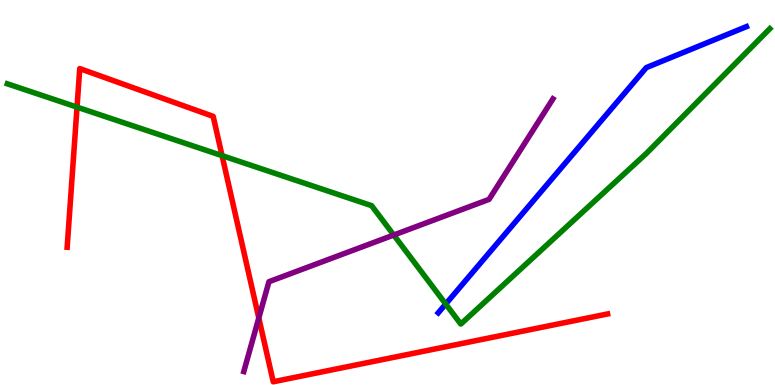[{'lines': ['blue', 'red'], 'intersections': []}, {'lines': ['green', 'red'], 'intersections': [{'x': 0.994, 'y': 7.22}, {'x': 2.87, 'y': 5.96}]}, {'lines': ['purple', 'red'], 'intersections': [{'x': 3.34, 'y': 1.74}]}, {'lines': ['blue', 'green'], 'intersections': [{'x': 5.75, 'y': 2.1}]}, {'lines': ['blue', 'purple'], 'intersections': []}, {'lines': ['green', 'purple'], 'intersections': [{'x': 5.08, 'y': 3.9}]}]